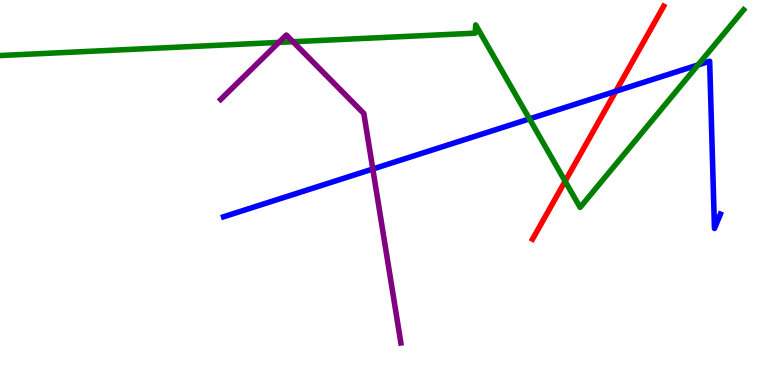[{'lines': ['blue', 'red'], 'intersections': [{'x': 7.95, 'y': 7.63}]}, {'lines': ['green', 'red'], 'intersections': [{'x': 7.29, 'y': 5.29}]}, {'lines': ['purple', 'red'], 'intersections': []}, {'lines': ['blue', 'green'], 'intersections': [{'x': 6.83, 'y': 6.91}, {'x': 9.01, 'y': 8.31}]}, {'lines': ['blue', 'purple'], 'intersections': [{'x': 4.81, 'y': 5.61}]}, {'lines': ['green', 'purple'], 'intersections': [{'x': 3.6, 'y': 8.9}, {'x': 3.78, 'y': 8.92}]}]